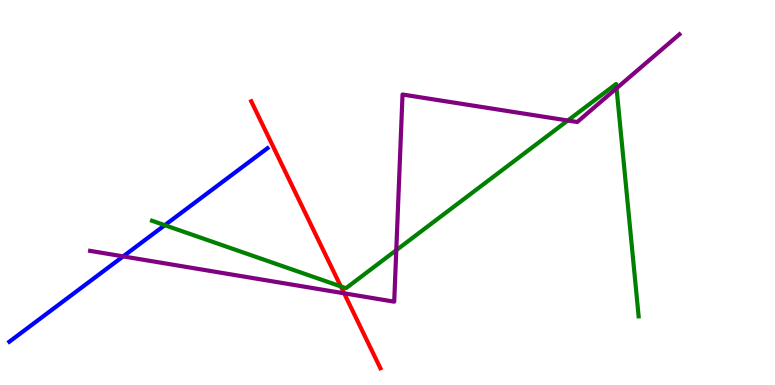[{'lines': ['blue', 'red'], 'intersections': []}, {'lines': ['green', 'red'], 'intersections': [{'x': 4.4, 'y': 2.56}]}, {'lines': ['purple', 'red'], 'intersections': [{'x': 4.44, 'y': 2.38}]}, {'lines': ['blue', 'green'], 'intersections': [{'x': 2.13, 'y': 4.15}]}, {'lines': ['blue', 'purple'], 'intersections': [{'x': 1.59, 'y': 3.34}]}, {'lines': ['green', 'purple'], 'intersections': [{'x': 5.11, 'y': 3.5}, {'x': 7.33, 'y': 6.87}, {'x': 7.96, 'y': 7.71}]}]